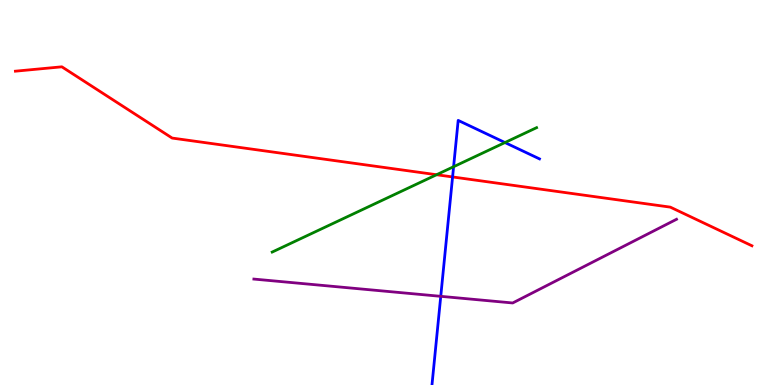[{'lines': ['blue', 'red'], 'intersections': [{'x': 5.84, 'y': 5.4}]}, {'lines': ['green', 'red'], 'intersections': [{'x': 5.63, 'y': 5.46}]}, {'lines': ['purple', 'red'], 'intersections': []}, {'lines': ['blue', 'green'], 'intersections': [{'x': 5.85, 'y': 5.67}, {'x': 6.52, 'y': 6.3}]}, {'lines': ['blue', 'purple'], 'intersections': [{'x': 5.69, 'y': 2.3}]}, {'lines': ['green', 'purple'], 'intersections': []}]